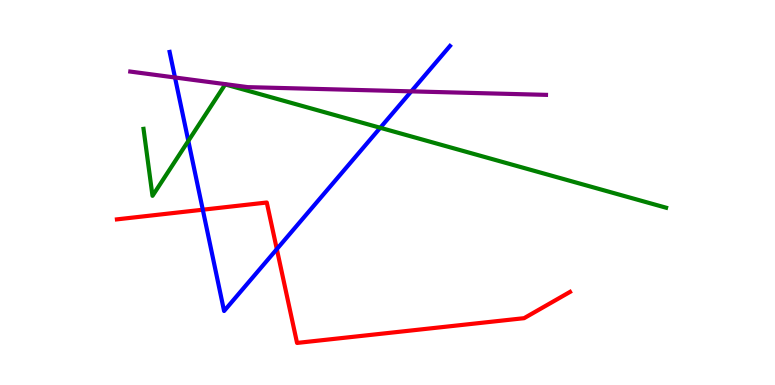[{'lines': ['blue', 'red'], 'intersections': [{'x': 2.62, 'y': 4.55}, {'x': 3.57, 'y': 3.53}]}, {'lines': ['green', 'red'], 'intersections': []}, {'lines': ['purple', 'red'], 'intersections': []}, {'lines': ['blue', 'green'], 'intersections': [{'x': 2.43, 'y': 6.34}, {'x': 4.91, 'y': 6.68}]}, {'lines': ['blue', 'purple'], 'intersections': [{'x': 2.26, 'y': 7.99}, {'x': 5.31, 'y': 7.63}]}, {'lines': ['green', 'purple'], 'intersections': []}]